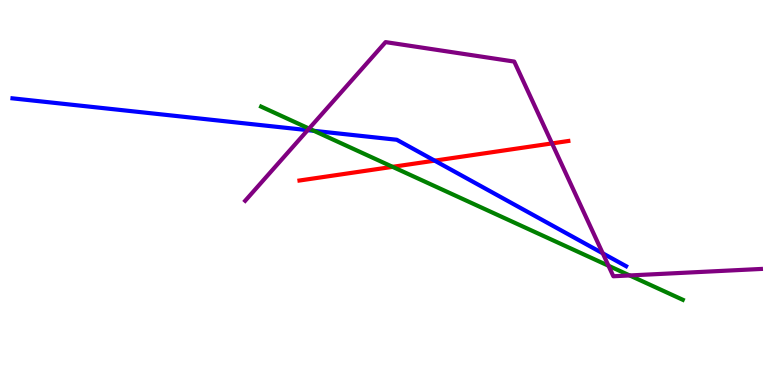[{'lines': ['blue', 'red'], 'intersections': [{'x': 5.61, 'y': 5.83}]}, {'lines': ['green', 'red'], 'intersections': [{'x': 5.07, 'y': 5.67}]}, {'lines': ['purple', 'red'], 'intersections': [{'x': 7.12, 'y': 6.28}]}, {'lines': ['blue', 'green'], 'intersections': [{'x': 4.05, 'y': 6.6}]}, {'lines': ['blue', 'purple'], 'intersections': [{'x': 3.97, 'y': 6.62}, {'x': 7.78, 'y': 3.42}]}, {'lines': ['green', 'purple'], 'intersections': [{'x': 3.99, 'y': 6.66}, {'x': 7.85, 'y': 3.1}, {'x': 8.13, 'y': 2.85}]}]